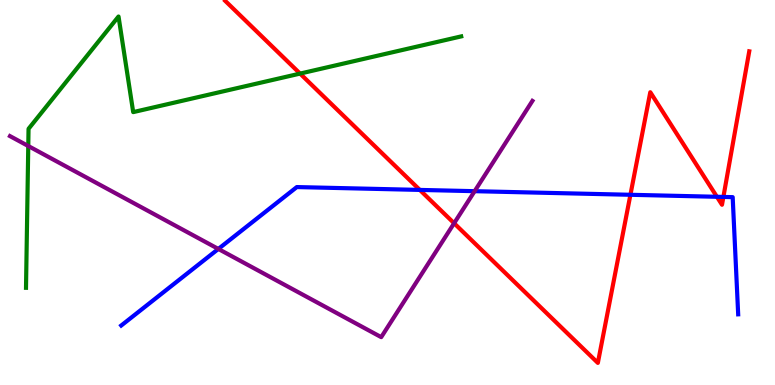[{'lines': ['blue', 'red'], 'intersections': [{'x': 5.42, 'y': 5.07}, {'x': 8.13, 'y': 4.94}, {'x': 9.25, 'y': 4.89}, {'x': 9.33, 'y': 4.88}]}, {'lines': ['green', 'red'], 'intersections': [{'x': 3.87, 'y': 8.09}]}, {'lines': ['purple', 'red'], 'intersections': [{'x': 5.86, 'y': 4.2}]}, {'lines': ['blue', 'green'], 'intersections': []}, {'lines': ['blue', 'purple'], 'intersections': [{'x': 2.82, 'y': 3.53}, {'x': 6.12, 'y': 5.03}]}, {'lines': ['green', 'purple'], 'intersections': [{'x': 0.365, 'y': 6.21}]}]